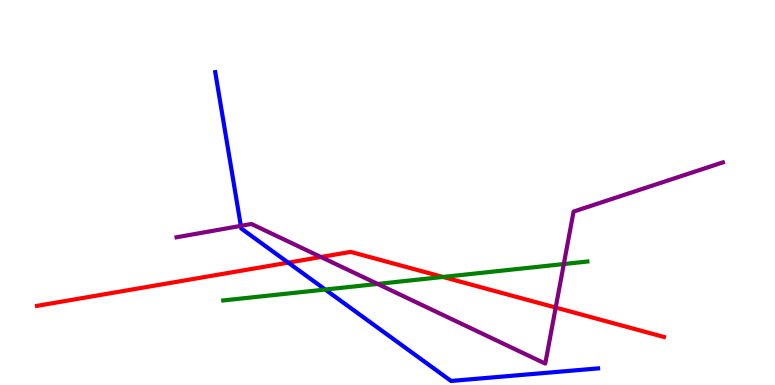[{'lines': ['blue', 'red'], 'intersections': [{'x': 3.72, 'y': 3.18}]}, {'lines': ['green', 'red'], 'intersections': [{'x': 5.72, 'y': 2.81}]}, {'lines': ['purple', 'red'], 'intersections': [{'x': 4.14, 'y': 3.32}, {'x': 7.17, 'y': 2.01}]}, {'lines': ['blue', 'green'], 'intersections': [{'x': 4.2, 'y': 2.48}]}, {'lines': ['blue', 'purple'], 'intersections': [{'x': 3.11, 'y': 4.13}]}, {'lines': ['green', 'purple'], 'intersections': [{'x': 4.87, 'y': 2.62}, {'x': 7.27, 'y': 3.14}]}]